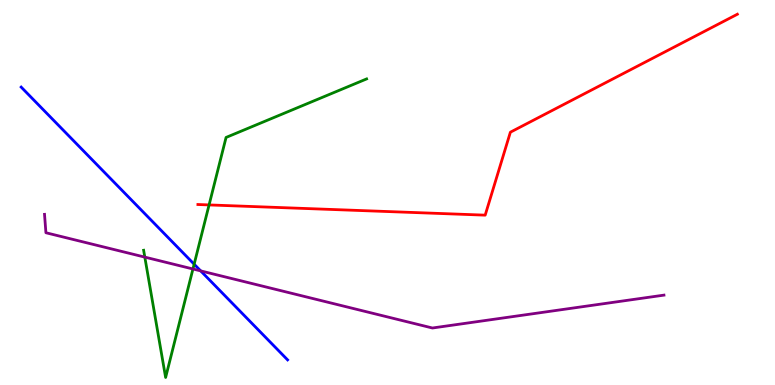[{'lines': ['blue', 'red'], 'intersections': []}, {'lines': ['green', 'red'], 'intersections': [{'x': 2.7, 'y': 4.68}]}, {'lines': ['purple', 'red'], 'intersections': []}, {'lines': ['blue', 'green'], 'intersections': [{'x': 2.51, 'y': 3.14}]}, {'lines': ['blue', 'purple'], 'intersections': [{'x': 2.59, 'y': 2.96}]}, {'lines': ['green', 'purple'], 'intersections': [{'x': 1.87, 'y': 3.32}, {'x': 2.49, 'y': 3.01}]}]